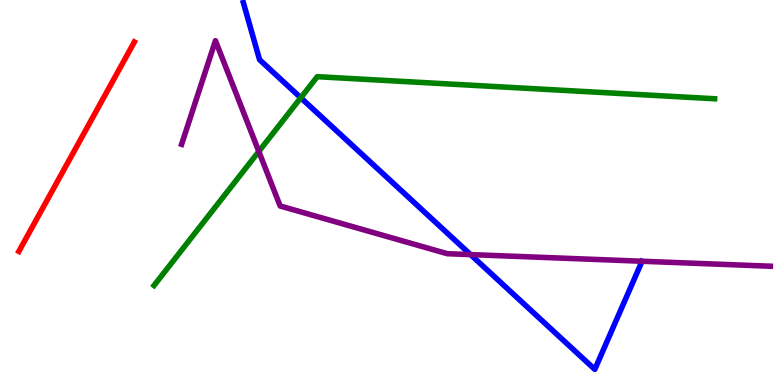[{'lines': ['blue', 'red'], 'intersections': []}, {'lines': ['green', 'red'], 'intersections': []}, {'lines': ['purple', 'red'], 'intersections': []}, {'lines': ['blue', 'green'], 'intersections': [{'x': 3.88, 'y': 7.46}]}, {'lines': ['blue', 'purple'], 'intersections': [{'x': 6.07, 'y': 3.39}]}, {'lines': ['green', 'purple'], 'intersections': [{'x': 3.34, 'y': 6.07}]}]